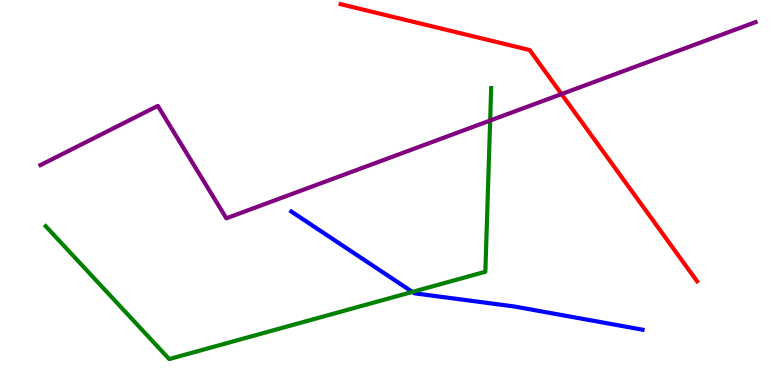[{'lines': ['blue', 'red'], 'intersections': []}, {'lines': ['green', 'red'], 'intersections': []}, {'lines': ['purple', 'red'], 'intersections': [{'x': 7.25, 'y': 7.56}]}, {'lines': ['blue', 'green'], 'intersections': [{'x': 5.32, 'y': 2.42}]}, {'lines': ['blue', 'purple'], 'intersections': []}, {'lines': ['green', 'purple'], 'intersections': [{'x': 6.32, 'y': 6.87}]}]